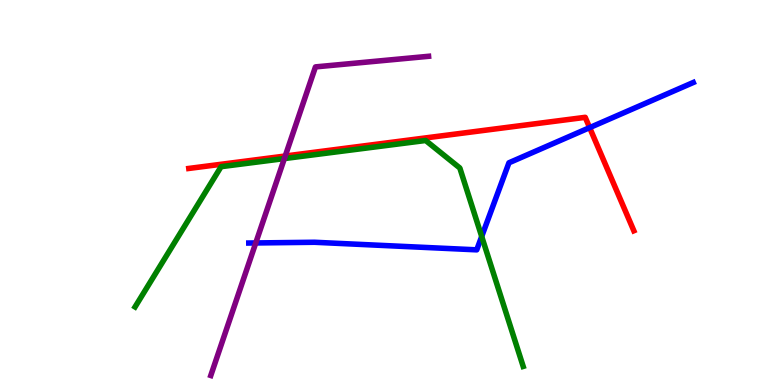[{'lines': ['blue', 'red'], 'intersections': [{'x': 7.61, 'y': 6.68}]}, {'lines': ['green', 'red'], 'intersections': []}, {'lines': ['purple', 'red'], 'intersections': [{'x': 3.68, 'y': 5.95}]}, {'lines': ['blue', 'green'], 'intersections': [{'x': 6.22, 'y': 3.86}]}, {'lines': ['blue', 'purple'], 'intersections': [{'x': 3.3, 'y': 3.69}]}, {'lines': ['green', 'purple'], 'intersections': [{'x': 3.67, 'y': 5.88}]}]